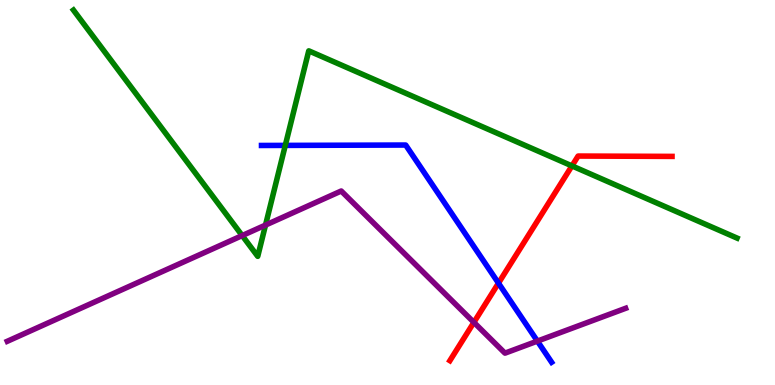[{'lines': ['blue', 'red'], 'intersections': [{'x': 6.43, 'y': 2.65}]}, {'lines': ['green', 'red'], 'intersections': [{'x': 7.38, 'y': 5.69}]}, {'lines': ['purple', 'red'], 'intersections': [{'x': 6.11, 'y': 1.63}]}, {'lines': ['blue', 'green'], 'intersections': [{'x': 3.68, 'y': 6.22}]}, {'lines': ['blue', 'purple'], 'intersections': [{'x': 6.93, 'y': 1.14}]}, {'lines': ['green', 'purple'], 'intersections': [{'x': 3.12, 'y': 3.88}, {'x': 3.43, 'y': 4.15}]}]